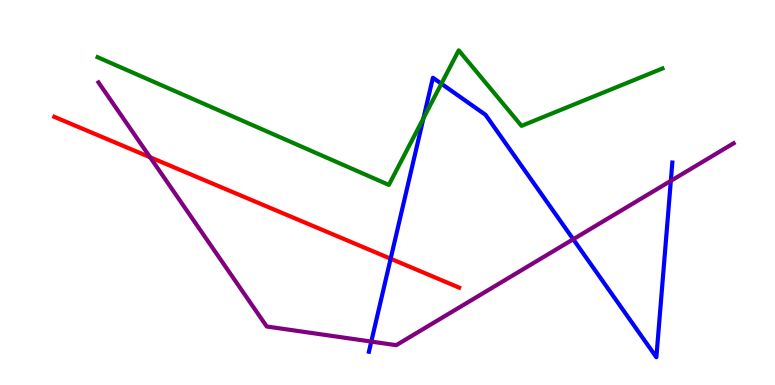[{'lines': ['blue', 'red'], 'intersections': [{'x': 5.04, 'y': 3.28}]}, {'lines': ['green', 'red'], 'intersections': []}, {'lines': ['purple', 'red'], 'intersections': [{'x': 1.94, 'y': 5.92}]}, {'lines': ['blue', 'green'], 'intersections': [{'x': 5.46, 'y': 6.93}, {'x': 5.7, 'y': 7.83}]}, {'lines': ['blue', 'purple'], 'intersections': [{'x': 4.79, 'y': 1.13}, {'x': 7.4, 'y': 3.79}, {'x': 8.66, 'y': 5.3}]}, {'lines': ['green', 'purple'], 'intersections': []}]